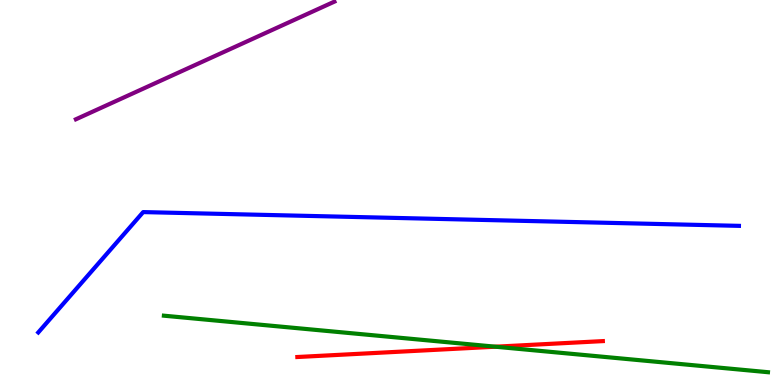[{'lines': ['blue', 'red'], 'intersections': []}, {'lines': ['green', 'red'], 'intersections': [{'x': 6.39, 'y': 0.995}]}, {'lines': ['purple', 'red'], 'intersections': []}, {'lines': ['blue', 'green'], 'intersections': []}, {'lines': ['blue', 'purple'], 'intersections': []}, {'lines': ['green', 'purple'], 'intersections': []}]